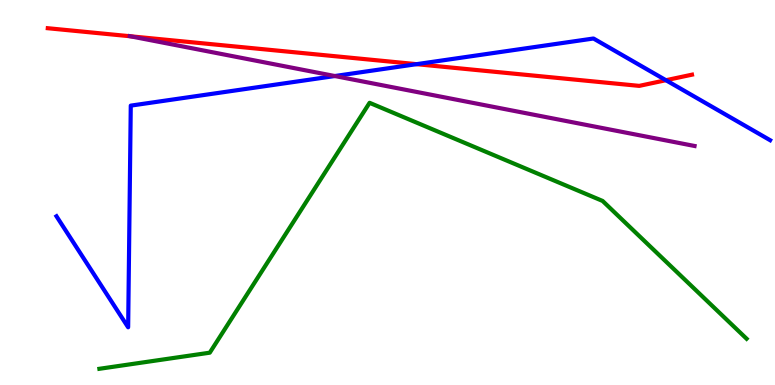[{'lines': ['blue', 'red'], 'intersections': [{'x': 5.37, 'y': 8.33}, {'x': 8.59, 'y': 7.92}]}, {'lines': ['green', 'red'], 'intersections': []}, {'lines': ['purple', 'red'], 'intersections': [{'x': 1.68, 'y': 9.06}]}, {'lines': ['blue', 'green'], 'intersections': []}, {'lines': ['blue', 'purple'], 'intersections': [{'x': 4.32, 'y': 8.03}]}, {'lines': ['green', 'purple'], 'intersections': []}]